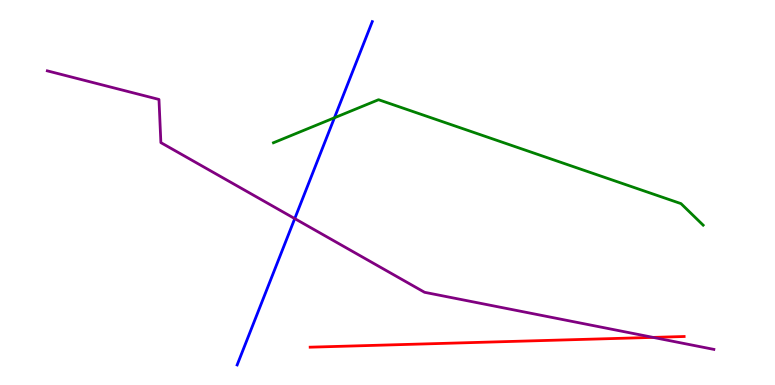[{'lines': ['blue', 'red'], 'intersections': []}, {'lines': ['green', 'red'], 'intersections': []}, {'lines': ['purple', 'red'], 'intersections': [{'x': 8.43, 'y': 1.24}]}, {'lines': ['blue', 'green'], 'intersections': [{'x': 4.32, 'y': 6.94}]}, {'lines': ['blue', 'purple'], 'intersections': [{'x': 3.8, 'y': 4.32}]}, {'lines': ['green', 'purple'], 'intersections': []}]